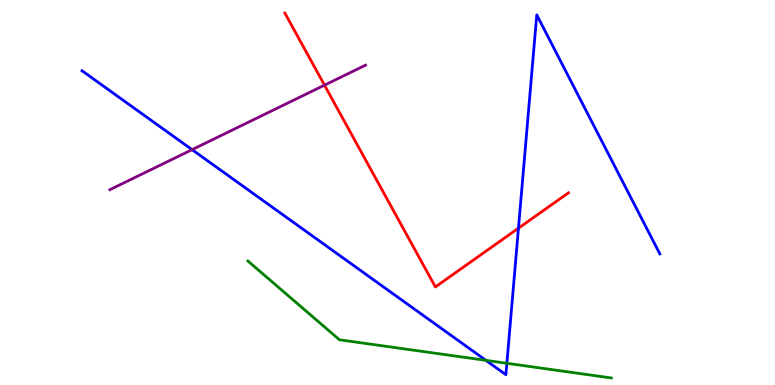[{'lines': ['blue', 'red'], 'intersections': [{'x': 6.69, 'y': 4.07}]}, {'lines': ['green', 'red'], 'intersections': []}, {'lines': ['purple', 'red'], 'intersections': [{'x': 4.19, 'y': 7.79}]}, {'lines': ['blue', 'green'], 'intersections': [{'x': 6.27, 'y': 0.64}, {'x': 6.54, 'y': 0.564}]}, {'lines': ['blue', 'purple'], 'intersections': [{'x': 2.48, 'y': 6.11}]}, {'lines': ['green', 'purple'], 'intersections': []}]